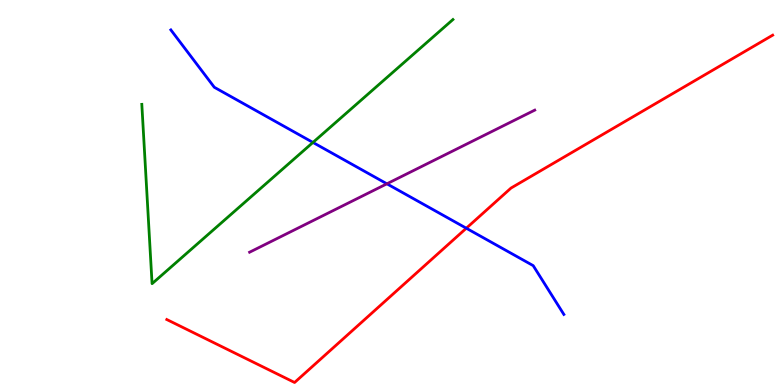[{'lines': ['blue', 'red'], 'intersections': [{'x': 6.02, 'y': 4.07}]}, {'lines': ['green', 'red'], 'intersections': []}, {'lines': ['purple', 'red'], 'intersections': []}, {'lines': ['blue', 'green'], 'intersections': [{'x': 4.04, 'y': 6.3}]}, {'lines': ['blue', 'purple'], 'intersections': [{'x': 4.99, 'y': 5.23}]}, {'lines': ['green', 'purple'], 'intersections': []}]